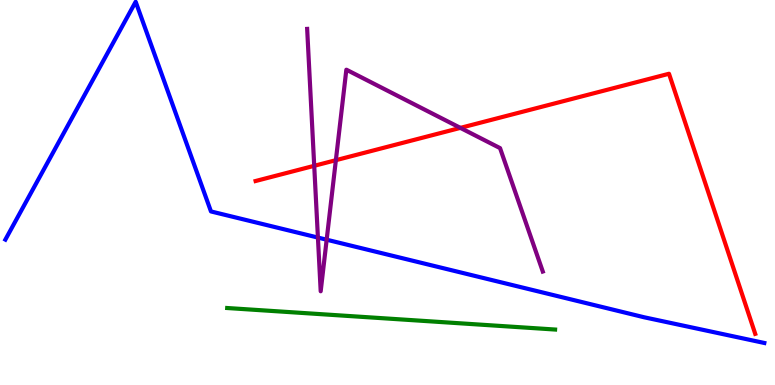[{'lines': ['blue', 'red'], 'intersections': []}, {'lines': ['green', 'red'], 'intersections': []}, {'lines': ['purple', 'red'], 'intersections': [{'x': 4.05, 'y': 5.69}, {'x': 4.33, 'y': 5.84}, {'x': 5.94, 'y': 6.68}]}, {'lines': ['blue', 'green'], 'intersections': []}, {'lines': ['blue', 'purple'], 'intersections': [{'x': 4.1, 'y': 3.83}, {'x': 4.21, 'y': 3.77}]}, {'lines': ['green', 'purple'], 'intersections': []}]